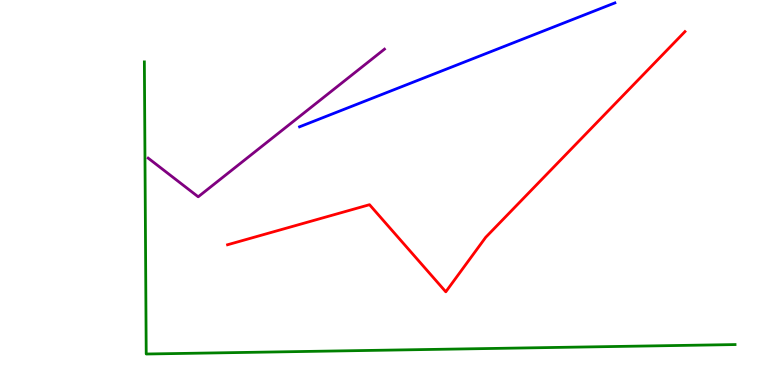[{'lines': ['blue', 'red'], 'intersections': []}, {'lines': ['green', 'red'], 'intersections': []}, {'lines': ['purple', 'red'], 'intersections': []}, {'lines': ['blue', 'green'], 'intersections': []}, {'lines': ['blue', 'purple'], 'intersections': []}, {'lines': ['green', 'purple'], 'intersections': []}]